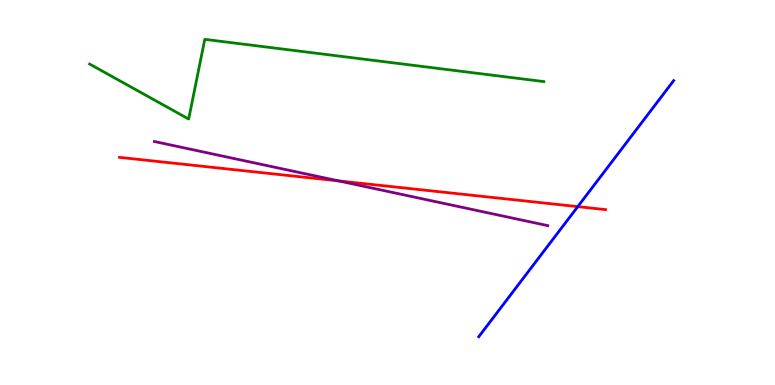[{'lines': ['blue', 'red'], 'intersections': [{'x': 7.46, 'y': 4.63}]}, {'lines': ['green', 'red'], 'intersections': []}, {'lines': ['purple', 'red'], 'intersections': [{'x': 4.37, 'y': 5.3}]}, {'lines': ['blue', 'green'], 'intersections': []}, {'lines': ['blue', 'purple'], 'intersections': []}, {'lines': ['green', 'purple'], 'intersections': []}]